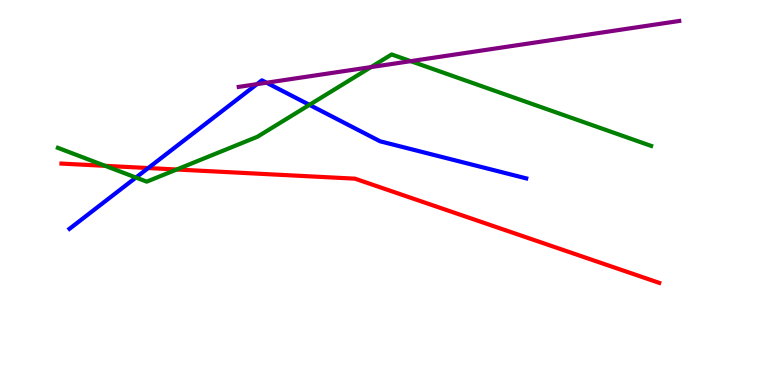[{'lines': ['blue', 'red'], 'intersections': [{'x': 1.91, 'y': 5.64}]}, {'lines': ['green', 'red'], 'intersections': [{'x': 1.36, 'y': 5.69}, {'x': 2.28, 'y': 5.6}]}, {'lines': ['purple', 'red'], 'intersections': []}, {'lines': ['blue', 'green'], 'intersections': [{'x': 1.75, 'y': 5.39}, {'x': 3.99, 'y': 7.28}]}, {'lines': ['blue', 'purple'], 'intersections': [{'x': 3.32, 'y': 7.81}, {'x': 3.44, 'y': 7.85}]}, {'lines': ['green', 'purple'], 'intersections': [{'x': 4.79, 'y': 8.26}, {'x': 5.3, 'y': 8.41}]}]